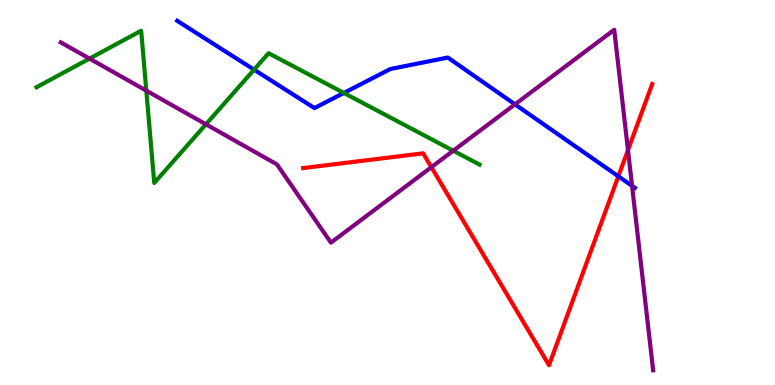[{'lines': ['blue', 'red'], 'intersections': [{'x': 7.98, 'y': 5.42}]}, {'lines': ['green', 'red'], 'intersections': []}, {'lines': ['purple', 'red'], 'intersections': [{'x': 5.57, 'y': 5.66}, {'x': 8.1, 'y': 6.1}]}, {'lines': ['blue', 'green'], 'intersections': [{'x': 3.28, 'y': 8.19}, {'x': 4.44, 'y': 7.59}]}, {'lines': ['blue', 'purple'], 'intersections': [{'x': 6.65, 'y': 7.29}, {'x': 8.16, 'y': 5.17}]}, {'lines': ['green', 'purple'], 'intersections': [{'x': 1.16, 'y': 8.48}, {'x': 1.89, 'y': 7.65}, {'x': 2.66, 'y': 6.77}, {'x': 5.85, 'y': 6.09}]}]